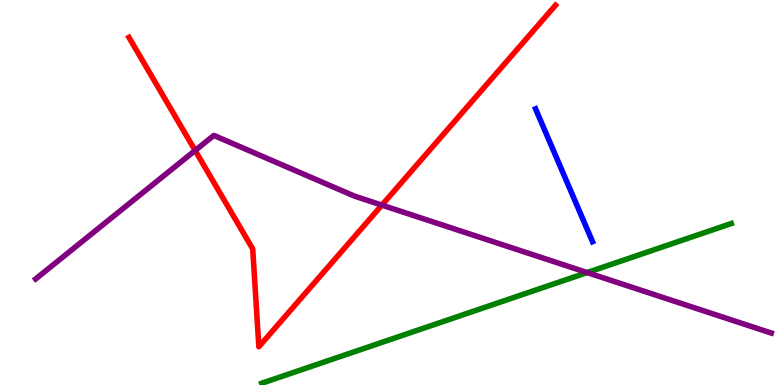[{'lines': ['blue', 'red'], 'intersections': []}, {'lines': ['green', 'red'], 'intersections': []}, {'lines': ['purple', 'red'], 'intersections': [{'x': 2.52, 'y': 6.09}, {'x': 4.93, 'y': 4.67}]}, {'lines': ['blue', 'green'], 'intersections': []}, {'lines': ['blue', 'purple'], 'intersections': []}, {'lines': ['green', 'purple'], 'intersections': [{'x': 7.58, 'y': 2.92}]}]